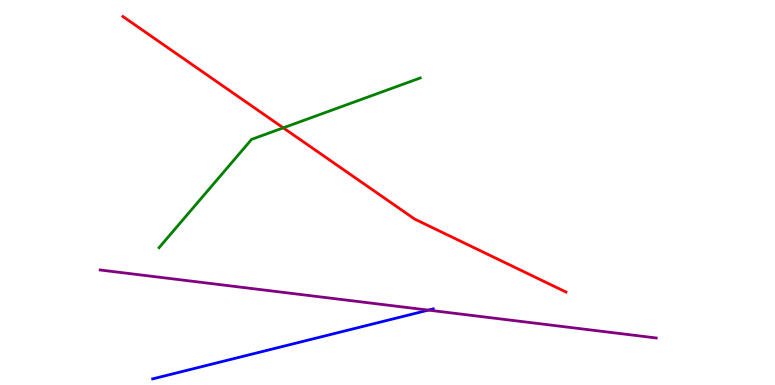[{'lines': ['blue', 'red'], 'intersections': []}, {'lines': ['green', 'red'], 'intersections': [{'x': 3.66, 'y': 6.68}]}, {'lines': ['purple', 'red'], 'intersections': []}, {'lines': ['blue', 'green'], 'intersections': []}, {'lines': ['blue', 'purple'], 'intersections': [{'x': 5.53, 'y': 1.95}]}, {'lines': ['green', 'purple'], 'intersections': []}]